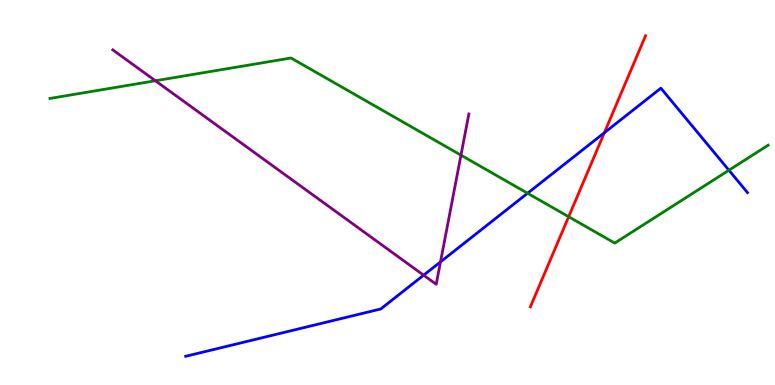[{'lines': ['blue', 'red'], 'intersections': [{'x': 7.8, 'y': 6.55}]}, {'lines': ['green', 'red'], 'intersections': [{'x': 7.34, 'y': 4.37}]}, {'lines': ['purple', 'red'], 'intersections': []}, {'lines': ['blue', 'green'], 'intersections': [{'x': 6.81, 'y': 4.98}, {'x': 9.41, 'y': 5.58}]}, {'lines': ['blue', 'purple'], 'intersections': [{'x': 5.47, 'y': 2.85}, {'x': 5.68, 'y': 3.2}]}, {'lines': ['green', 'purple'], 'intersections': [{'x': 2.0, 'y': 7.9}, {'x': 5.95, 'y': 5.97}]}]